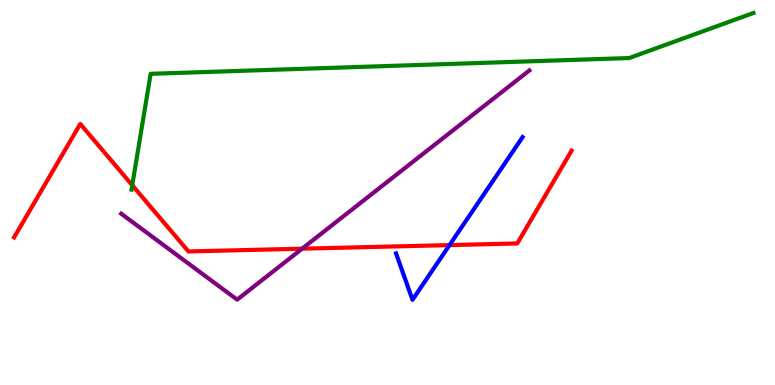[{'lines': ['blue', 'red'], 'intersections': [{'x': 5.8, 'y': 3.63}]}, {'lines': ['green', 'red'], 'intersections': [{'x': 1.71, 'y': 5.19}]}, {'lines': ['purple', 'red'], 'intersections': [{'x': 3.9, 'y': 3.54}]}, {'lines': ['blue', 'green'], 'intersections': []}, {'lines': ['blue', 'purple'], 'intersections': []}, {'lines': ['green', 'purple'], 'intersections': []}]